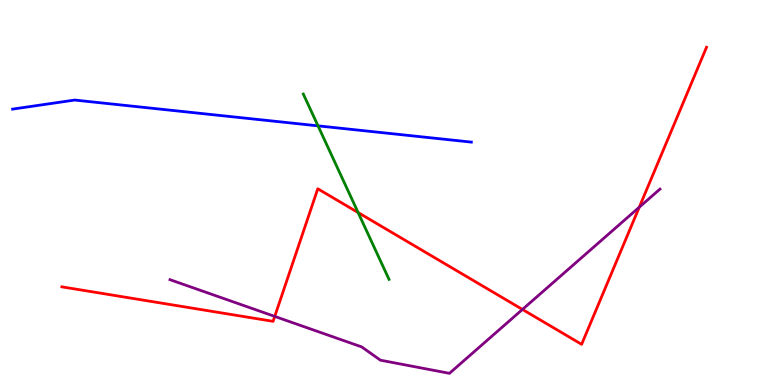[{'lines': ['blue', 'red'], 'intersections': []}, {'lines': ['green', 'red'], 'intersections': [{'x': 4.62, 'y': 4.48}]}, {'lines': ['purple', 'red'], 'intersections': [{'x': 3.55, 'y': 1.78}, {'x': 6.74, 'y': 1.96}, {'x': 8.25, 'y': 4.62}]}, {'lines': ['blue', 'green'], 'intersections': [{'x': 4.1, 'y': 6.73}]}, {'lines': ['blue', 'purple'], 'intersections': []}, {'lines': ['green', 'purple'], 'intersections': []}]